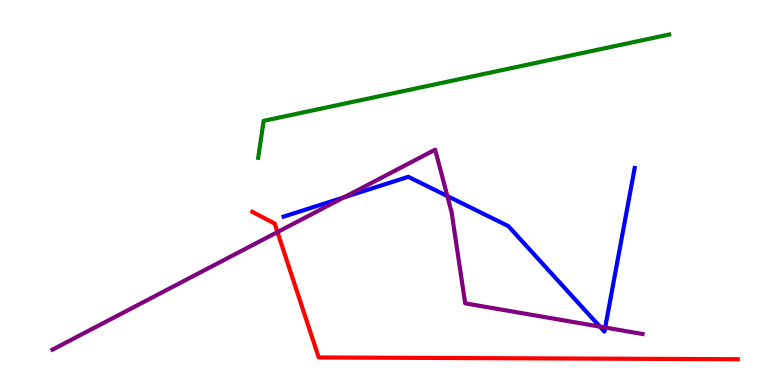[{'lines': ['blue', 'red'], 'intersections': []}, {'lines': ['green', 'red'], 'intersections': []}, {'lines': ['purple', 'red'], 'intersections': [{'x': 3.58, 'y': 3.97}]}, {'lines': ['blue', 'green'], 'intersections': []}, {'lines': ['blue', 'purple'], 'intersections': [{'x': 4.44, 'y': 4.87}, {'x': 5.77, 'y': 4.91}, {'x': 7.74, 'y': 1.52}, {'x': 7.81, 'y': 1.49}]}, {'lines': ['green', 'purple'], 'intersections': []}]